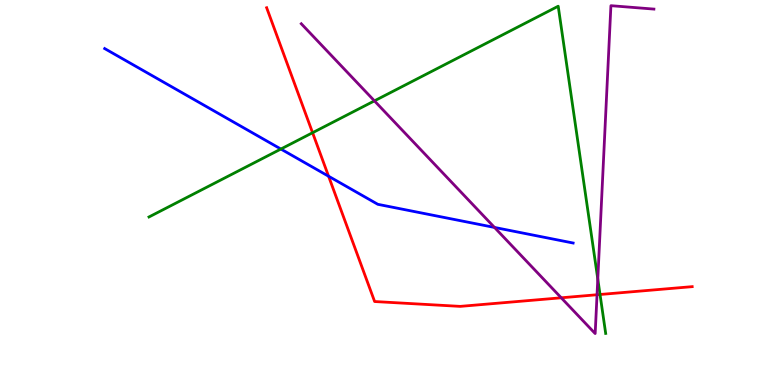[{'lines': ['blue', 'red'], 'intersections': [{'x': 4.24, 'y': 5.42}]}, {'lines': ['green', 'red'], 'intersections': [{'x': 4.03, 'y': 6.55}, {'x': 7.74, 'y': 2.35}]}, {'lines': ['purple', 'red'], 'intersections': [{'x': 7.24, 'y': 2.27}, {'x': 7.7, 'y': 2.34}]}, {'lines': ['blue', 'green'], 'intersections': [{'x': 3.62, 'y': 6.13}]}, {'lines': ['blue', 'purple'], 'intersections': [{'x': 6.38, 'y': 4.09}]}, {'lines': ['green', 'purple'], 'intersections': [{'x': 4.83, 'y': 7.38}, {'x': 7.71, 'y': 2.75}]}]